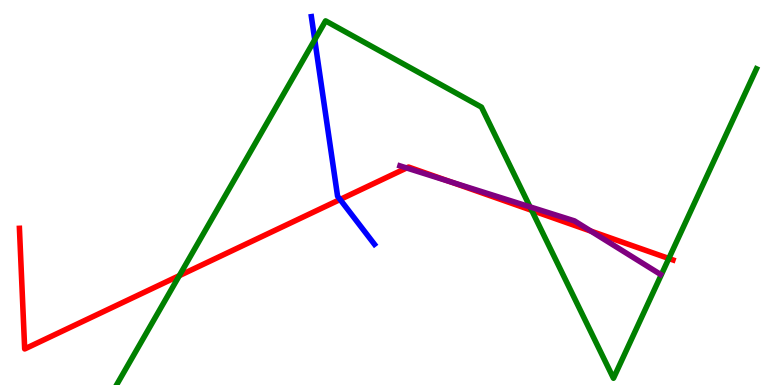[{'lines': ['blue', 'red'], 'intersections': [{'x': 4.39, 'y': 4.82}]}, {'lines': ['green', 'red'], 'intersections': [{'x': 2.31, 'y': 2.84}, {'x': 6.86, 'y': 4.54}, {'x': 8.63, 'y': 3.29}]}, {'lines': ['purple', 'red'], 'intersections': [{'x': 5.25, 'y': 5.64}, {'x': 5.81, 'y': 5.28}, {'x': 7.62, 'y': 4.0}]}, {'lines': ['blue', 'green'], 'intersections': [{'x': 4.06, 'y': 8.97}]}, {'lines': ['blue', 'purple'], 'intersections': []}, {'lines': ['green', 'purple'], 'intersections': [{'x': 6.84, 'y': 4.63}]}]